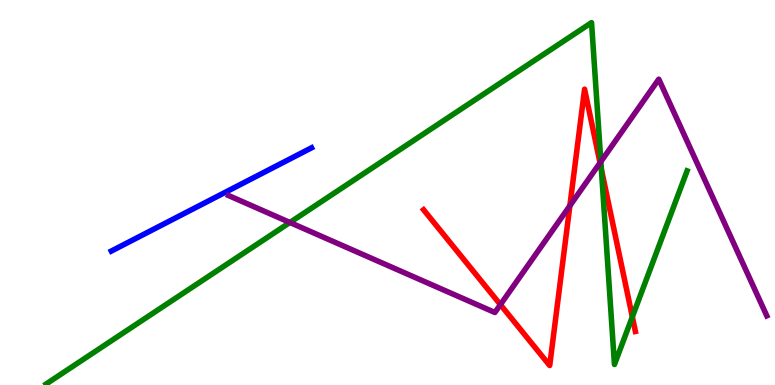[{'lines': ['blue', 'red'], 'intersections': []}, {'lines': ['green', 'red'], 'intersections': [{'x': 7.76, 'y': 5.61}, {'x': 8.16, 'y': 1.77}]}, {'lines': ['purple', 'red'], 'intersections': [{'x': 6.46, 'y': 2.09}, {'x': 7.35, 'y': 4.66}, {'x': 7.74, 'y': 5.77}]}, {'lines': ['blue', 'green'], 'intersections': []}, {'lines': ['blue', 'purple'], 'intersections': []}, {'lines': ['green', 'purple'], 'intersections': [{'x': 3.74, 'y': 4.22}, {'x': 7.75, 'y': 5.8}]}]